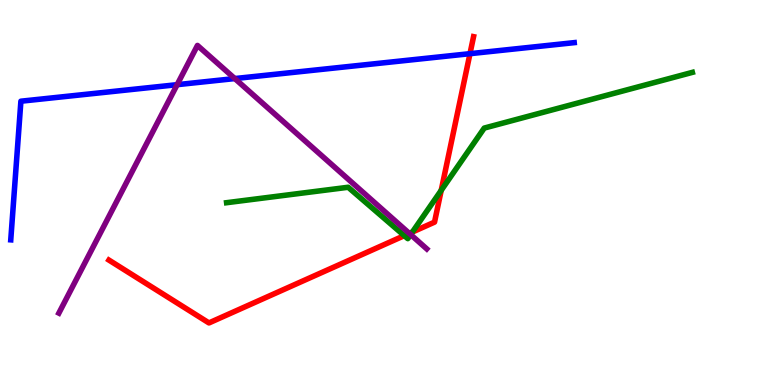[{'lines': ['blue', 'red'], 'intersections': [{'x': 6.06, 'y': 8.61}]}, {'lines': ['green', 'red'], 'intersections': [{'x': 5.22, 'y': 3.88}, {'x': 5.32, 'y': 3.97}, {'x': 5.69, 'y': 5.06}]}, {'lines': ['purple', 'red'], 'intersections': [{'x': 5.28, 'y': 3.94}]}, {'lines': ['blue', 'green'], 'intersections': []}, {'lines': ['blue', 'purple'], 'intersections': [{'x': 2.29, 'y': 7.8}, {'x': 3.03, 'y': 7.96}]}, {'lines': ['green', 'purple'], 'intersections': [{'x': 5.3, 'y': 3.91}]}]